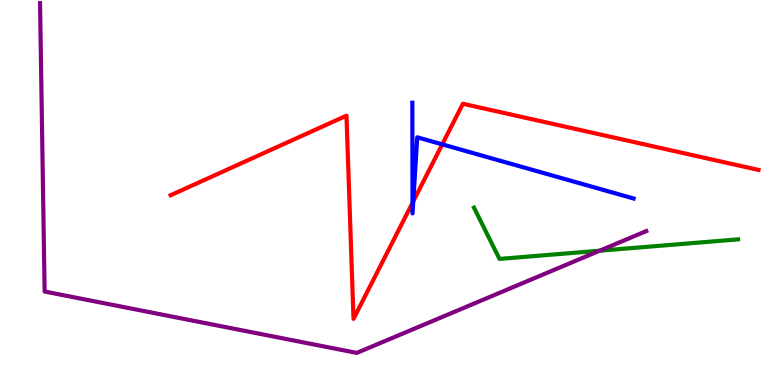[{'lines': ['blue', 'red'], 'intersections': [{'x': 5.32, 'y': 4.73}, {'x': 5.33, 'y': 4.77}, {'x': 5.71, 'y': 6.25}]}, {'lines': ['green', 'red'], 'intersections': []}, {'lines': ['purple', 'red'], 'intersections': []}, {'lines': ['blue', 'green'], 'intersections': []}, {'lines': ['blue', 'purple'], 'intersections': []}, {'lines': ['green', 'purple'], 'intersections': [{'x': 7.74, 'y': 3.49}]}]